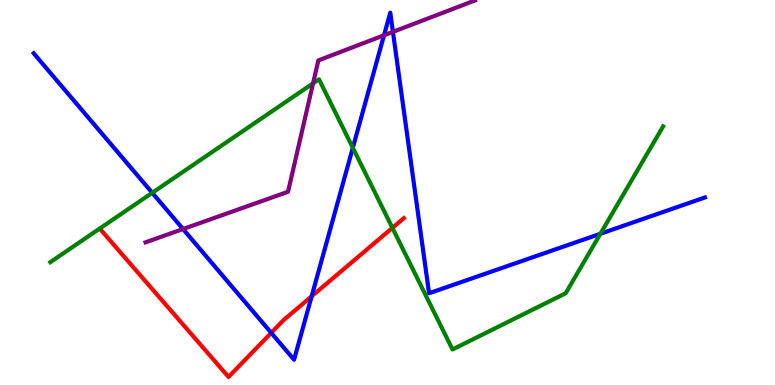[{'lines': ['blue', 'red'], 'intersections': [{'x': 3.5, 'y': 1.35}, {'x': 4.02, 'y': 2.3}]}, {'lines': ['green', 'red'], 'intersections': [{'x': 5.06, 'y': 4.08}]}, {'lines': ['purple', 'red'], 'intersections': []}, {'lines': ['blue', 'green'], 'intersections': [{'x': 1.96, 'y': 4.99}, {'x': 4.55, 'y': 6.16}, {'x': 7.75, 'y': 3.93}]}, {'lines': ['blue', 'purple'], 'intersections': [{'x': 2.36, 'y': 4.05}, {'x': 4.96, 'y': 9.08}, {'x': 5.07, 'y': 9.17}]}, {'lines': ['green', 'purple'], 'intersections': [{'x': 4.04, 'y': 7.84}]}]